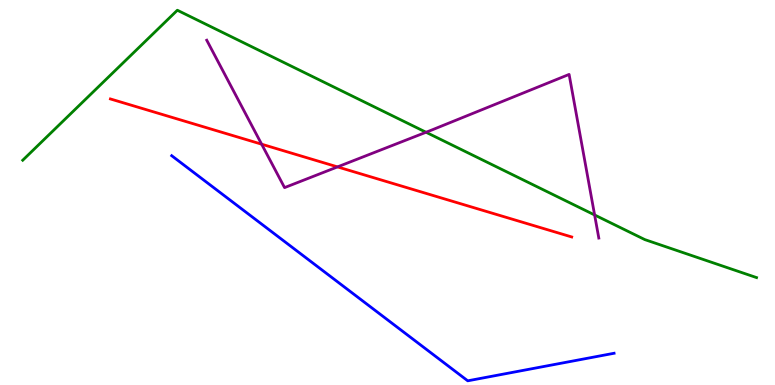[{'lines': ['blue', 'red'], 'intersections': []}, {'lines': ['green', 'red'], 'intersections': []}, {'lines': ['purple', 'red'], 'intersections': [{'x': 3.38, 'y': 6.25}, {'x': 4.36, 'y': 5.67}]}, {'lines': ['blue', 'green'], 'intersections': []}, {'lines': ['blue', 'purple'], 'intersections': []}, {'lines': ['green', 'purple'], 'intersections': [{'x': 5.5, 'y': 6.56}, {'x': 7.67, 'y': 4.42}]}]